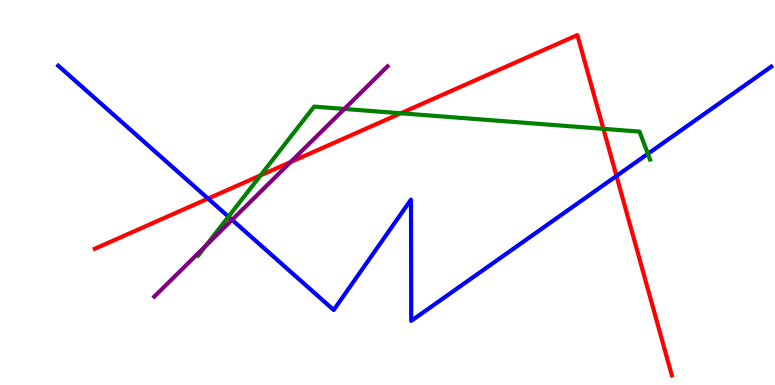[{'lines': ['blue', 'red'], 'intersections': [{'x': 2.69, 'y': 4.84}, {'x': 7.95, 'y': 5.43}]}, {'lines': ['green', 'red'], 'intersections': [{'x': 3.36, 'y': 5.45}, {'x': 5.17, 'y': 7.06}, {'x': 7.79, 'y': 6.65}]}, {'lines': ['purple', 'red'], 'intersections': [{'x': 3.75, 'y': 5.79}]}, {'lines': ['blue', 'green'], 'intersections': [{'x': 2.95, 'y': 4.37}, {'x': 8.36, 'y': 6.01}]}, {'lines': ['blue', 'purple'], 'intersections': [{'x': 2.99, 'y': 4.29}]}, {'lines': ['green', 'purple'], 'intersections': [{'x': 2.66, 'y': 3.62}, {'x': 4.44, 'y': 7.17}]}]